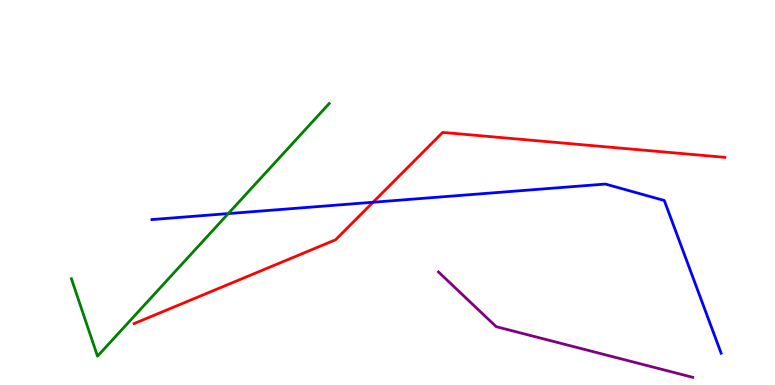[{'lines': ['blue', 'red'], 'intersections': [{'x': 4.81, 'y': 4.75}]}, {'lines': ['green', 'red'], 'intersections': []}, {'lines': ['purple', 'red'], 'intersections': []}, {'lines': ['blue', 'green'], 'intersections': [{'x': 2.95, 'y': 4.45}]}, {'lines': ['blue', 'purple'], 'intersections': []}, {'lines': ['green', 'purple'], 'intersections': []}]